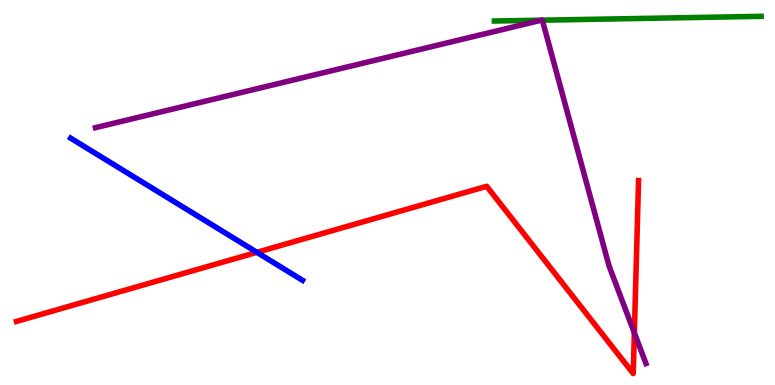[{'lines': ['blue', 'red'], 'intersections': [{'x': 3.31, 'y': 3.45}]}, {'lines': ['green', 'red'], 'intersections': []}, {'lines': ['purple', 'red'], 'intersections': [{'x': 8.19, 'y': 1.35}]}, {'lines': ['blue', 'green'], 'intersections': []}, {'lines': ['blue', 'purple'], 'intersections': []}, {'lines': ['green', 'purple'], 'intersections': [{'x': 6.98, 'y': 9.48}, {'x': 7.0, 'y': 9.48}]}]